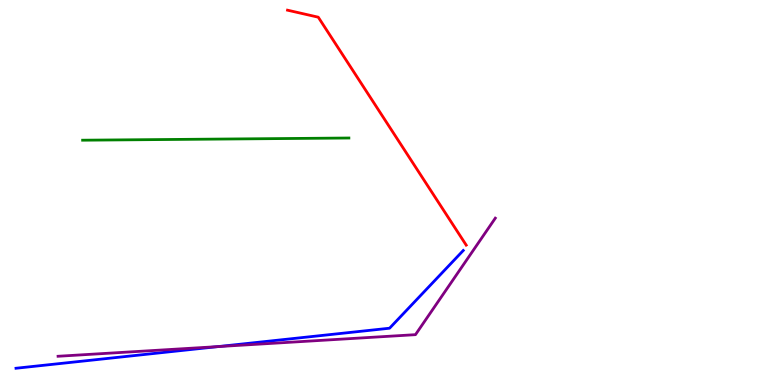[{'lines': ['blue', 'red'], 'intersections': []}, {'lines': ['green', 'red'], 'intersections': []}, {'lines': ['purple', 'red'], 'intersections': []}, {'lines': ['blue', 'green'], 'intersections': []}, {'lines': ['blue', 'purple'], 'intersections': [{'x': 2.81, 'y': 0.997}]}, {'lines': ['green', 'purple'], 'intersections': []}]